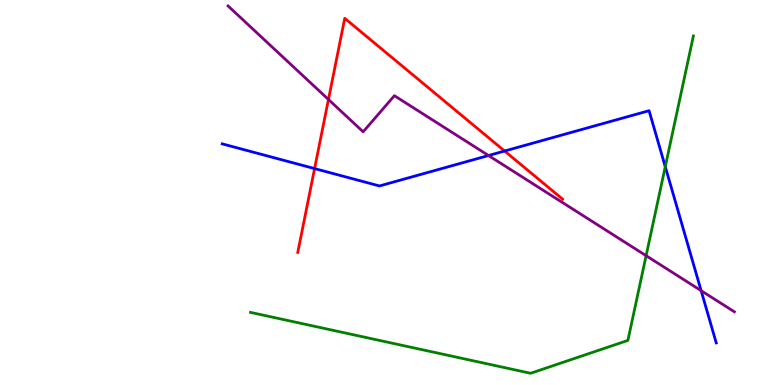[{'lines': ['blue', 'red'], 'intersections': [{'x': 4.06, 'y': 5.62}, {'x': 6.51, 'y': 6.08}]}, {'lines': ['green', 'red'], 'intersections': []}, {'lines': ['purple', 'red'], 'intersections': [{'x': 4.24, 'y': 7.42}]}, {'lines': ['blue', 'green'], 'intersections': [{'x': 8.58, 'y': 5.67}]}, {'lines': ['blue', 'purple'], 'intersections': [{'x': 6.3, 'y': 5.96}, {'x': 9.05, 'y': 2.45}]}, {'lines': ['green', 'purple'], 'intersections': [{'x': 8.34, 'y': 3.36}]}]